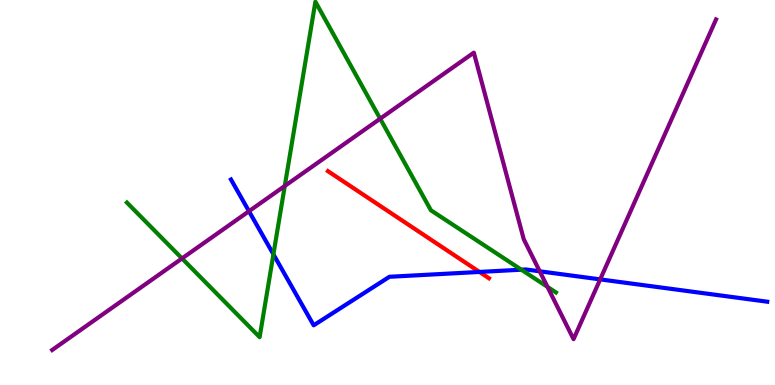[{'lines': ['blue', 'red'], 'intersections': [{'x': 6.19, 'y': 2.94}]}, {'lines': ['green', 'red'], 'intersections': []}, {'lines': ['purple', 'red'], 'intersections': []}, {'lines': ['blue', 'green'], 'intersections': [{'x': 3.53, 'y': 3.39}, {'x': 6.73, 'y': 2.99}]}, {'lines': ['blue', 'purple'], 'intersections': [{'x': 3.21, 'y': 4.51}, {'x': 6.96, 'y': 2.95}, {'x': 7.74, 'y': 2.74}]}, {'lines': ['green', 'purple'], 'intersections': [{'x': 2.35, 'y': 3.29}, {'x': 3.67, 'y': 5.17}, {'x': 4.91, 'y': 6.92}, {'x': 7.06, 'y': 2.55}]}]